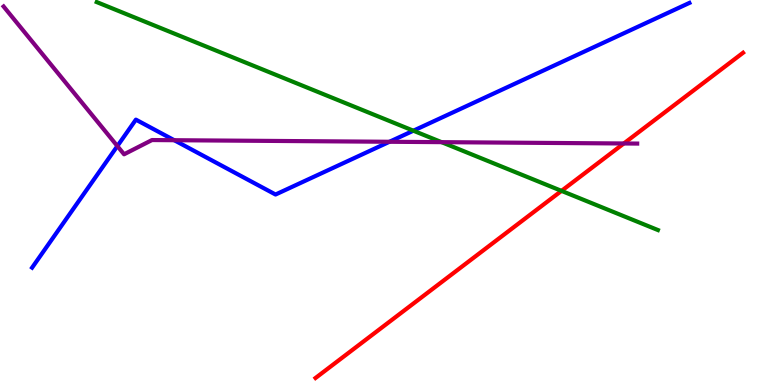[{'lines': ['blue', 'red'], 'intersections': []}, {'lines': ['green', 'red'], 'intersections': [{'x': 7.25, 'y': 5.04}]}, {'lines': ['purple', 'red'], 'intersections': [{'x': 8.05, 'y': 6.27}]}, {'lines': ['blue', 'green'], 'intersections': [{'x': 5.33, 'y': 6.61}]}, {'lines': ['blue', 'purple'], 'intersections': [{'x': 1.51, 'y': 6.21}, {'x': 2.25, 'y': 6.36}, {'x': 5.03, 'y': 6.32}]}, {'lines': ['green', 'purple'], 'intersections': [{'x': 5.7, 'y': 6.31}]}]